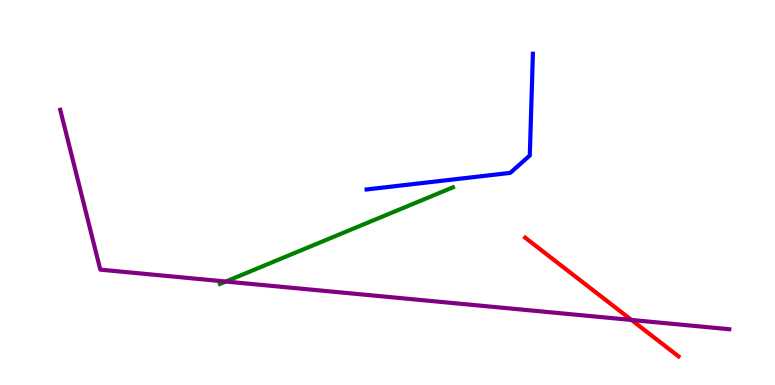[{'lines': ['blue', 'red'], 'intersections': []}, {'lines': ['green', 'red'], 'intersections': []}, {'lines': ['purple', 'red'], 'intersections': [{'x': 8.15, 'y': 1.69}]}, {'lines': ['blue', 'green'], 'intersections': []}, {'lines': ['blue', 'purple'], 'intersections': []}, {'lines': ['green', 'purple'], 'intersections': [{'x': 2.91, 'y': 2.69}]}]